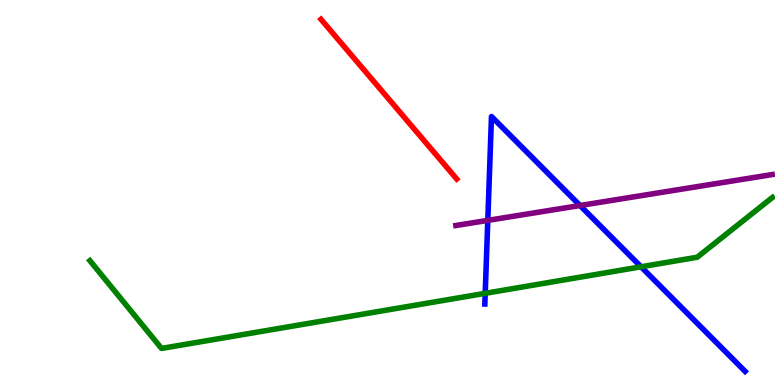[{'lines': ['blue', 'red'], 'intersections': []}, {'lines': ['green', 'red'], 'intersections': []}, {'lines': ['purple', 'red'], 'intersections': []}, {'lines': ['blue', 'green'], 'intersections': [{'x': 6.26, 'y': 2.38}, {'x': 8.27, 'y': 3.07}]}, {'lines': ['blue', 'purple'], 'intersections': [{'x': 6.29, 'y': 4.28}, {'x': 7.48, 'y': 4.66}]}, {'lines': ['green', 'purple'], 'intersections': []}]